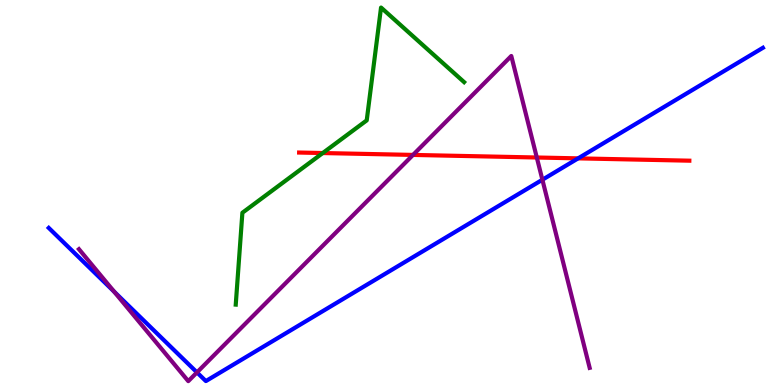[{'lines': ['blue', 'red'], 'intersections': [{'x': 7.46, 'y': 5.89}]}, {'lines': ['green', 'red'], 'intersections': [{'x': 4.16, 'y': 6.02}]}, {'lines': ['purple', 'red'], 'intersections': [{'x': 5.33, 'y': 5.98}, {'x': 6.93, 'y': 5.91}]}, {'lines': ['blue', 'green'], 'intersections': []}, {'lines': ['blue', 'purple'], 'intersections': [{'x': 1.47, 'y': 2.42}, {'x': 2.54, 'y': 0.327}, {'x': 7.0, 'y': 5.33}]}, {'lines': ['green', 'purple'], 'intersections': []}]